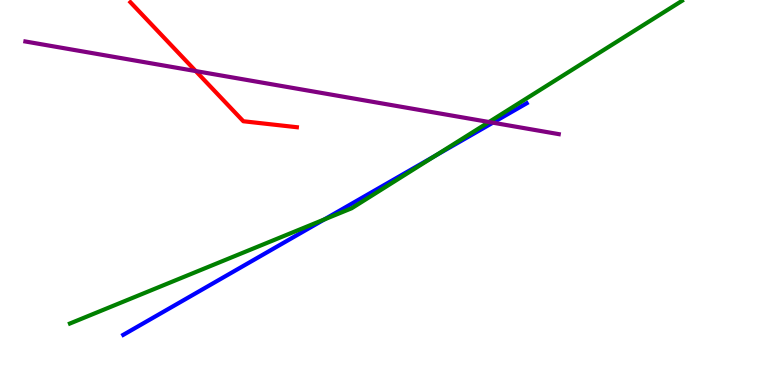[{'lines': ['blue', 'red'], 'intersections': []}, {'lines': ['green', 'red'], 'intersections': []}, {'lines': ['purple', 'red'], 'intersections': [{'x': 2.53, 'y': 8.15}]}, {'lines': ['blue', 'green'], 'intersections': [{'x': 4.18, 'y': 4.3}, {'x': 5.61, 'y': 5.95}]}, {'lines': ['blue', 'purple'], 'intersections': [{'x': 6.36, 'y': 6.81}]}, {'lines': ['green', 'purple'], 'intersections': [{'x': 6.31, 'y': 6.83}]}]